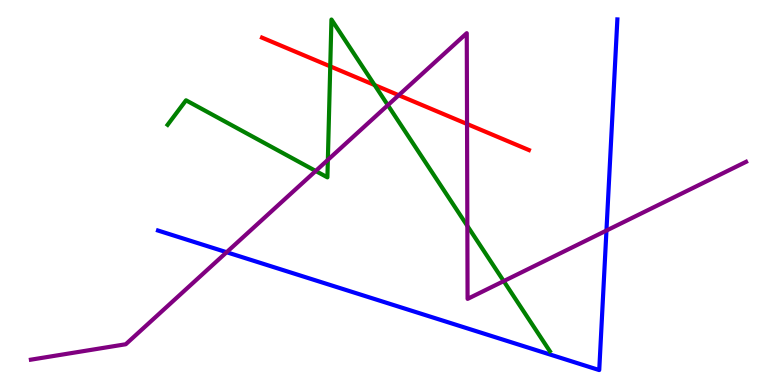[{'lines': ['blue', 'red'], 'intersections': []}, {'lines': ['green', 'red'], 'intersections': [{'x': 4.26, 'y': 8.28}, {'x': 4.83, 'y': 7.79}]}, {'lines': ['purple', 'red'], 'intersections': [{'x': 5.15, 'y': 7.53}, {'x': 6.03, 'y': 6.78}]}, {'lines': ['blue', 'green'], 'intersections': []}, {'lines': ['blue', 'purple'], 'intersections': [{'x': 2.92, 'y': 3.45}, {'x': 7.83, 'y': 4.01}]}, {'lines': ['green', 'purple'], 'intersections': [{'x': 4.07, 'y': 5.56}, {'x': 4.23, 'y': 5.85}, {'x': 5.0, 'y': 7.27}, {'x': 6.03, 'y': 4.13}, {'x': 6.5, 'y': 2.7}]}]